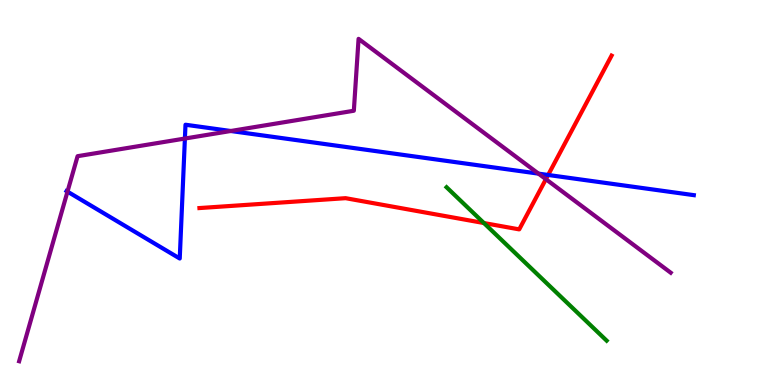[{'lines': ['blue', 'red'], 'intersections': [{'x': 7.07, 'y': 5.46}]}, {'lines': ['green', 'red'], 'intersections': [{'x': 6.24, 'y': 4.21}]}, {'lines': ['purple', 'red'], 'intersections': [{'x': 7.04, 'y': 5.35}]}, {'lines': ['blue', 'green'], 'intersections': []}, {'lines': ['blue', 'purple'], 'intersections': [{'x': 0.871, 'y': 5.02}, {'x': 2.39, 'y': 6.4}, {'x': 2.98, 'y': 6.6}, {'x': 6.95, 'y': 5.49}]}, {'lines': ['green', 'purple'], 'intersections': []}]